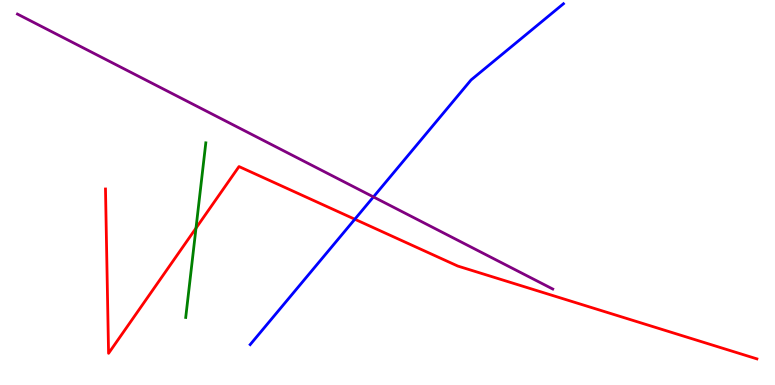[{'lines': ['blue', 'red'], 'intersections': [{'x': 4.58, 'y': 4.31}]}, {'lines': ['green', 'red'], 'intersections': [{'x': 2.53, 'y': 4.07}]}, {'lines': ['purple', 'red'], 'intersections': []}, {'lines': ['blue', 'green'], 'intersections': []}, {'lines': ['blue', 'purple'], 'intersections': [{'x': 4.82, 'y': 4.89}]}, {'lines': ['green', 'purple'], 'intersections': []}]